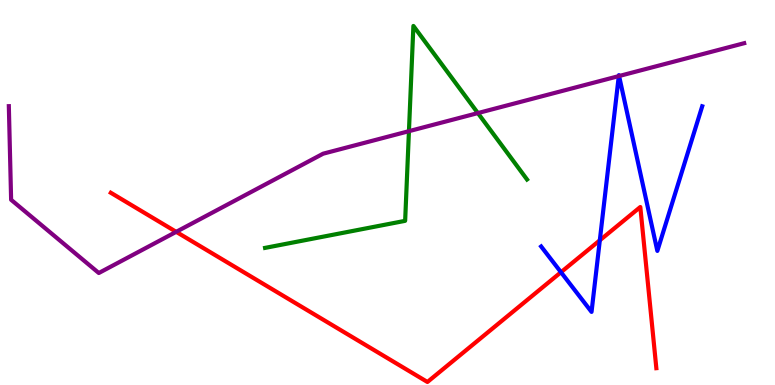[{'lines': ['blue', 'red'], 'intersections': [{'x': 7.24, 'y': 2.93}, {'x': 7.74, 'y': 3.76}]}, {'lines': ['green', 'red'], 'intersections': []}, {'lines': ['purple', 'red'], 'intersections': [{'x': 2.27, 'y': 3.98}]}, {'lines': ['blue', 'green'], 'intersections': []}, {'lines': ['blue', 'purple'], 'intersections': [{'x': 7.98, 'y': 8.02}, {'x': 7.99, 'y': 8.03}]}, {'lines': ['green', 'purple'], 'intersections': [{'x': 5.28, 'y': 6.59}, {'x': 6.17, 'y': 7.06}]}]